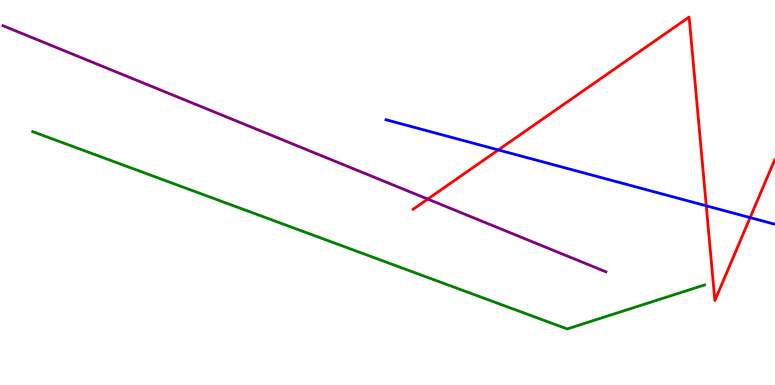[{'lines': ['blue', 'red'], 'intersections': [{'x': 6.43, 'y': 6.11}, {'x': 9.11, 'y': 4.65}, {'x': 9.68, 'y': 4.35}]}, {'lines': ['green', 'red'], 'intersections': []}, {'lines': ['purple', 'red'], 'intersections': [{'x': 5.52, 'y': 4.83}]}, {'lines': ['blue', 'green'], 'intersections': []}, {'lines': ['blue', 'purple'], 'intersections': []}, {'lines': ['green', 'purple'], 'intersections': []}]